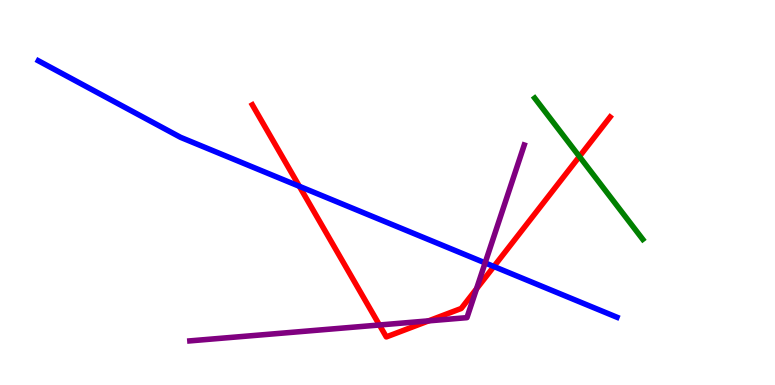[{'lines': ['blue', 'red'], 'intersections': [{'x': 3.86, 'y': 5.16}, {'x': 6.37, 'y': 3.08}]}, {'lines': ['green', 'red'], 'intersections': [{'x': 7.48, 'y': 5.93}]}, {'lines': ['purple', 'red'], 'intersections': [{'x': 4.9, 'y': 1.56}, {'x': 5.53, 'y': 1.67}, {'x': 6.15, 'y': 2.5}]}, {'lines': ['blue', 'green'], 'intersections': []}, {'lines': ['blue', 'purple'], 'intersections': [{'x': 6.26, 'y': 3.17}]}, {'lines': ['green', 'purple'], 'intersections': []}]